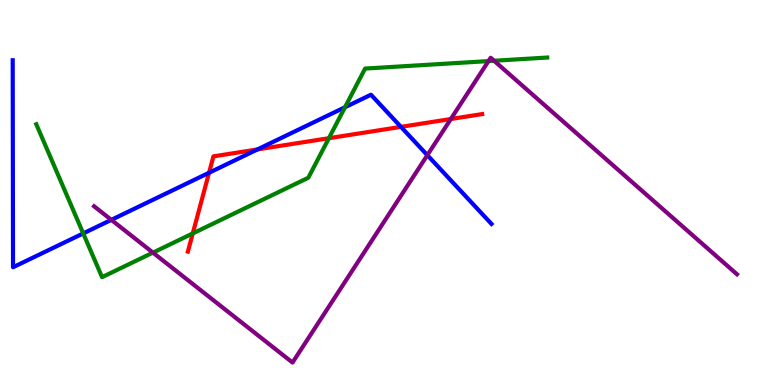[{'lines': ['blue', 'red'], 'intersections': [{'x': 2.7, 'y': 5.51}, {'x': 3.32, 'y': 6.12}, {'x': 5.17, 'y': 6.7}]}, {'lines': ['green', 'red'], 'intersections': [{'x': 2.49, 'y': 3.94}, {'x': 4.24, 'y': 6.41}]}, {'lines': ['purple', 'red'], 'intersections': [{'x': 5.82, 'y': 6.91}]}, {'lines': ['blue', 'green'], 'intersections': [{'x': 1.07, 'y': 3.94}, {'x': 4.45, 'y': 7.21}]}, {'lines': ['blue', 'purple'], 'intersections': [{'x': 1.44, 'y': 4.29}, {'x': 5.51, 'y': 5.97}]}, {'lines': ['green', 'purple'], 'intersections': [{'x': 1.97, 'y': 3.44}, {'x': 6.3, 'y': 8.41}, {'x': 6.38, 'y': 8.42}]}]